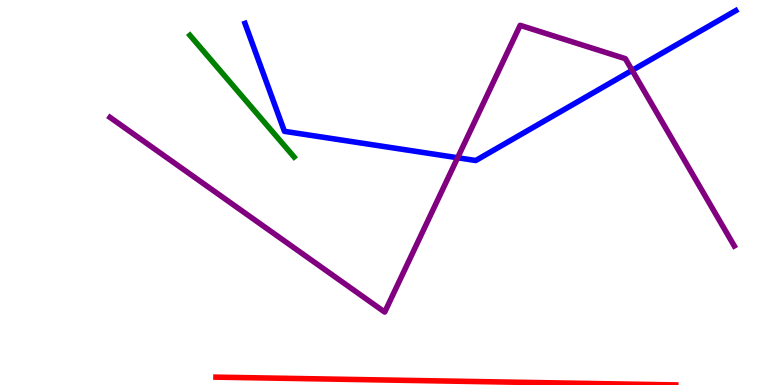[{'lines': ['blue', 'red'], 'intersections': []}, {'lines': ['green', 'red'], 'intersections': []}, {'lines': ['purple', 'red'], 'intersections': []}, {'lines': ['blue', 'green'], 'intersections': []}, {'lines': ['blue', 'purple'], 'intersections': [{'x': 5.9, 'y': 5.9}, {'x': 8.16, 'y': 8.17}]}, {'lines': ['green', 'purple'], 'intersections': []}]